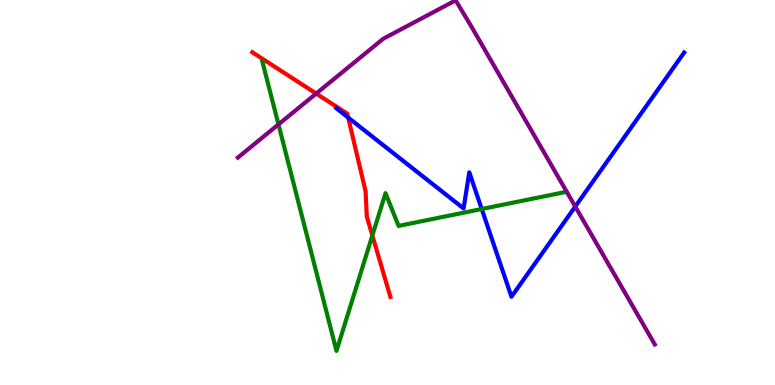[{'lines': ['blue', 'red'], 'intersections': [{'x': 4.49, 'y': 6.95}]}, {'lines': ['green', 'red'], 'intersections': [{'x': 4.8, 'y': 3.88}]}, {'lines': ['purple', 'red'], 'intersections': [{'x': 4.08, 'y': 7.57}]}, {'lines': ['blue', 'green'], 'intersections': [{'x': 6.22, 'y': 4.57}]}, {'lines': ['blue', 'purple'], 'intersections': [{'x': 7.42, 'y': 4.63}]}, {'lines': ['green', 'purple'], 'intersections': [{'x': 3.59, 'y': 6.77}]}]